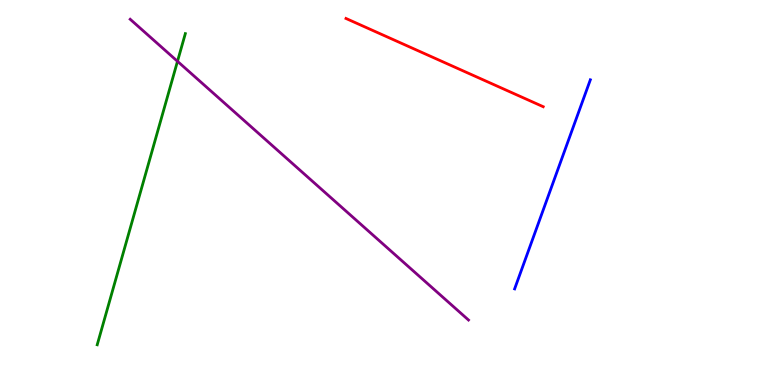[{'lines': ['blue', 'red'], 'intersections': []}, {'lines': ['green', 'red'], 'intersections': []}, {'lines': ['purple', 'red'], 'intersections': []}, {'lines': ['blue', 'green'], 'intersections': []}, {'lines': ['blue', 'purple'], 'intersections': []}, {'lines': ['green', 'purple'], 'intersections': [{'x': 2.29, 'y': 8.41}]}]